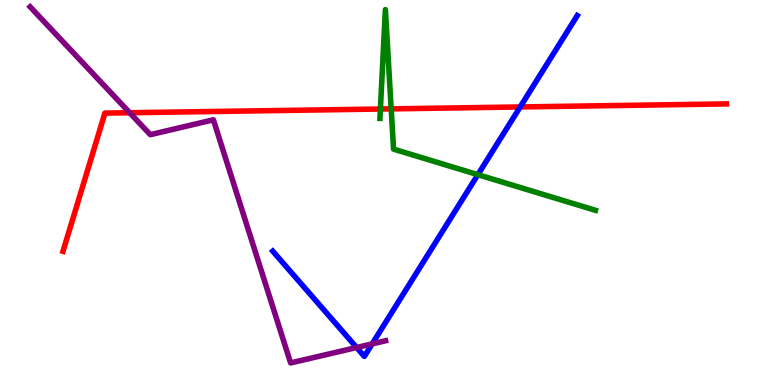[{'lines': ['blue', 'red'], 'intersections': [{'x': 6.71, 'y': 7.22}]}, {'lines': ['green', 'red'], 'intersections': [{'x': 4.91, 'y': 7.17}, {'x': 5.05, 'y': 7.17}]}, {'lines': ['purple', 'red'], 'intersections': [{'x': 1.67, 'y': 7.07}]}, {'lines': ['blue', 'green'], 'intersections': [{'x': 6.17, 'y': 5.46}]}, {'lines': ['blue', 'purple'], 'intersections': [{'x': 4.6, 'y': 0.974}, {'x': 4.8, 'y': 1.07}]}, {'lines': ['green', 'purple'], 'intersections': []}]